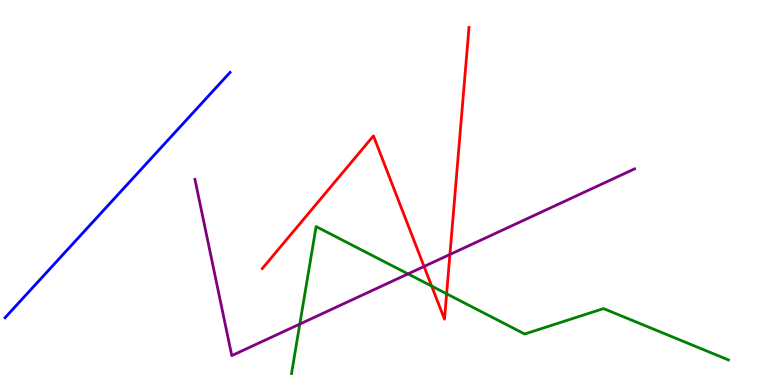[{'lines': ['blue', 'red'], 'intersections': []}, {'lines': ['green', 'red'], 'intersections': [{'x': 5.57, 'y': 2.57}, {'x': 5.76, 'y': 2.37}]}, {'lines': ['purple', 'red'], 'intersections': [{'x': 5.47, 'y': 3.08}, {'x': 5.81, 'y': 3.39}]}, {'lines': ['blue', 'green'], 'intersections': []}, {'lines': ['blue', 'purple'], 'intersections': []}, {'lines': ['green', 'purple'], 'intersections': [{'x': 3.87, 'y': 1.58}, {'x': 5.26, 'y': 2.89}]}]